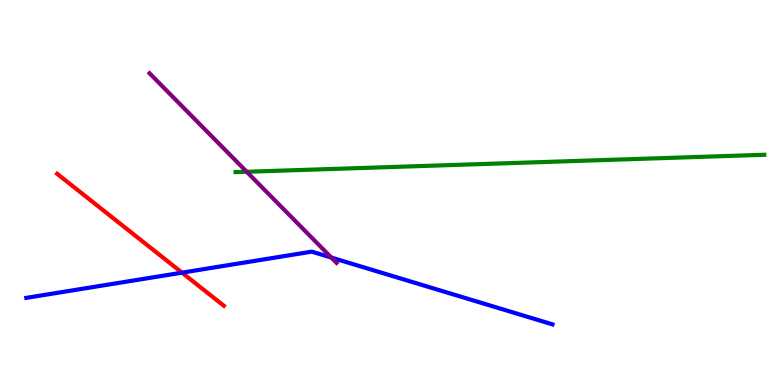[{'lines': ['blue', 'red'], 'intersections': [{'x': 2.35, 'y': 2.92}]}, {'lines': ['green', 'red'], 'intersections': []}, {'lines': ['purple', 'red'], 'intersections': []}, {'lines': ['blue', 'green'], 'intersections': []}, {'lines': ['blue', 'purple'], 'intersections': [{'x': 4.28, 'y': 3.31}]}, {'lines': ['green', 'purple'], 'intersections': [{'x': 3.18, 'y': 5.54}]}]